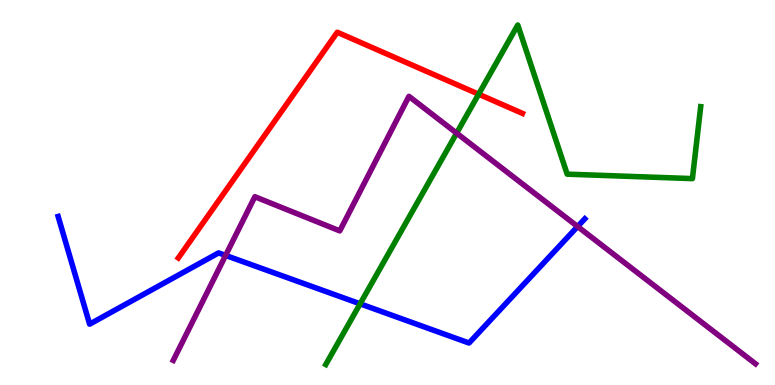[{'lines': ['blue', 'red'], 'intersections': []}, {'lines': ['green', 'red'], 'intersections': [{'x': 6.18, 'y': 7.55}]}, {'lines': ['purple', 'red'], 'intersections': []}, {'lines': ['blue', 'green'], 'intersections': [{'x': 4.65, 'y': 2.11}]}, {'lines': ['blue', 'purple'], 'intersections': [{'x': 2.91, 'y': 3.37}, {'x': 7.45, 'y': 4.12}]}, {'lines': ['green', 'purple'], 'intersections': [{'x': 5.89, 'y': 6.54}]}]